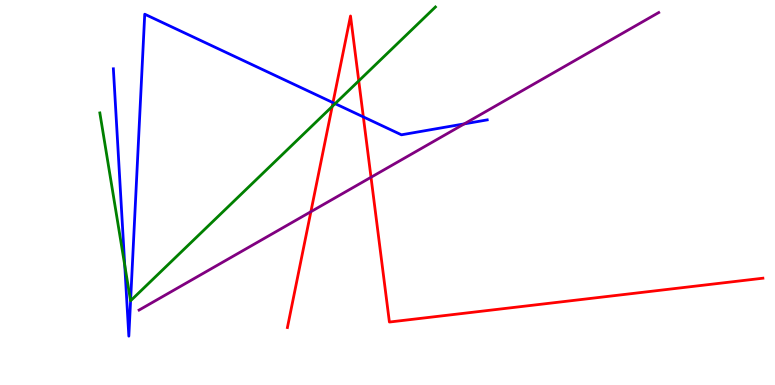[{'lines': ['blue', 'red'], 'intersections': [{'x': 4.3, 'y': 7.33}, {'x': 4.69, 'y': 6.96}]}, {'lines': ['green', 'red'], 'intersections': [{'x': 4.29, 'y': 7.23}, {'x': 4.63, 'y': 7.9}]}, {'lines': ['purple', 'red'], 'intersections': [{'x': 4.01, 'y': 4.5}, {'x': 4.79, 'y': 5.4}]}, {'lines': ['blue', 'green'], 'intersections': [{'x': 1.61, 'y': 3.11}, {'x': 1.69, 'y': 2.19}, {'x': 4.32, 'y': 7.31}]}, {'lines': ['blue', 'purple'], 'intersections': [{'x': 5.99, 'y': 6.78}]}, {'lines': ['green', 'purple'], 'intersections': []}]